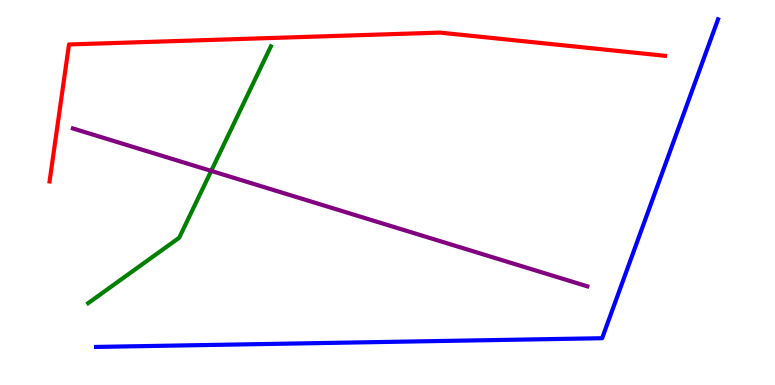[{'lines': ['blue', 'red'], 'intersections': []}, {'lines': ['green', 'red'], 'intersections': []}, {'lines': ['purple', 'red'], 'intersections': []}, {'lines': ['blue', 'green'], 'intersections': []}, {'lines': ['blue', 'purple'], 'intersections': []}, {'lines': ['green', 'purple'], 'intersections': [{'x': 2.73, 'y': 5.56}]}]